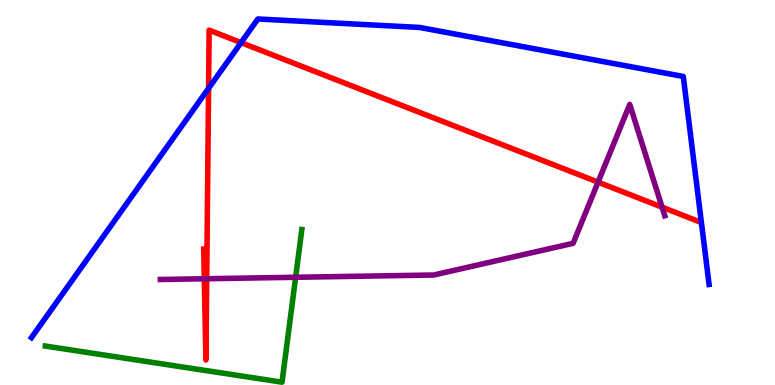[{'lines': ['blue', 'red'], 'intersections': [{'x': 2.69, 'y': 7.7}, {'x': 3.11, 'y': 8.89}]}, {'lines': ['green', 'red'], 'intersections': []}, {'lines': ['purple', 'red'], 'intersections': [{'x': 2.64, 'y': 2.76}, {'x': 2.67, 'y': 2.76}, {'x': 7.72, 'y': 5.27}, {'x': 8.54, 'y': 4.62}]}, {'lines': ['blue', 'green'], 'intersections': []}, {'lines': ['blue', 'purple'], 'intersections': []}, {'lines': ['green', 'purple'], 'intersections': [{'x': 3.81, 'y': 2.8}]}]